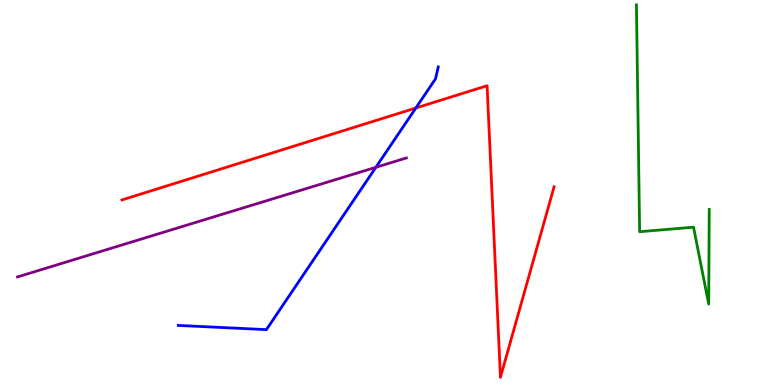[{'lines': ['blue', 'red'], 'intersections': [{'x': 5.37, 'y': 7.19}]}, {'lines': ['green', 'red'], 'intersections': []}, {'lines': ['purple', 'red'], 'intersections': []}, {'lines': ['blue', 'green'], 'intersections': []}, {'lines': ['blue', 'purple'], 'intersections': [{'x': 4.85, 'y': 5.65}]}, {'lines': ['green', 'purple'], 'intersections': []}]